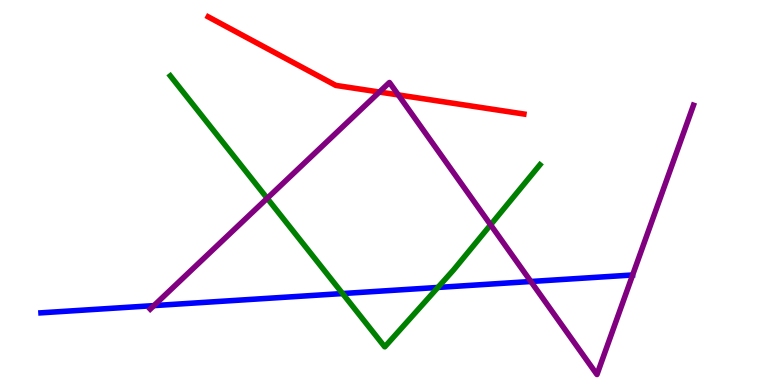[{'lines': ['blue', 'red'], 'intersections': []}, {'lines': ['green', 'red'], 'intersections': []}, {'lines': ['purple', 'red'], 'intersections': [{'x': 4.9, 'y': 7.61}, {'x': 5.14, 'y': 7.53}]}, {'lines': ['blue', 'green'], 'intersections': [{'x': 4.42, 'y': 2.38}, {'x': 5.65, 'y': 2.53}]}, {'lines': ['blue', 'purple'], 'intersections': [{'x': 1.99, 'y': 2.06}, {'x': 6.85, 'y': 2.69}]}, {'lines': ['green', 'purple'], 'intersections': [{'x': 3.45, 'y': 4.85}, {'x': 6.33, 'y': 4.16}]}]